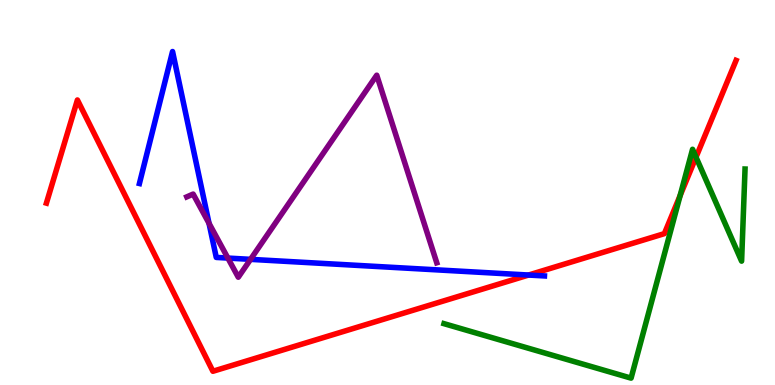[{'lines': ['blue', 'red'], 'intersections': [{'x': 6.82, 'y': 2.86}]}, {'lines': ['green', 'red'], 'intersections': [{'x': 8.78, 'y': 4.92}, {'x': 8.98, 'y': 5.92}]}, {'lines': ['purple', 'red'], 'intersections': []}, {'lines': ['blue', 'green'], 'intersections': []}, {'lines': ['blue', 'purple'], 'intersections': [{'x': 2.7, 'y': 4.2}, {'x': 2.94, 'y': 3.3}, {'x': 3.23, 'y': 3.26}]}, {'lines': ['green', 'purple'], 'intersections': []}]